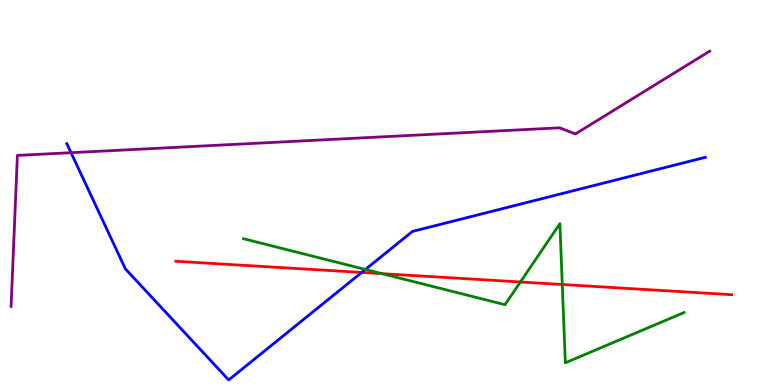[{'lines': ['blue', 'red'], 'intersections': [{'x': 4.67, 'y': 2.92}]}, {'lines': ['green', 'red'], 'intersections': [{'x': 4.93, 'y': 2.89}, {'x': 6.71, 'y': 2.68}, {'x': 7.26, 'y': 2.61}]}, {'lines': ['purple', 'red'], 'intersections': []}, {'lines': ['blue', 'green'], 'intersections': [{'x': 4.71, 'y': 3.0}]}, {'lines': ['blue', 'purple'], 'intersections': [{'x': 0.917, 'y': 6.03}]}, {'lines': ['green', 'purple'], 'intersections': []}]